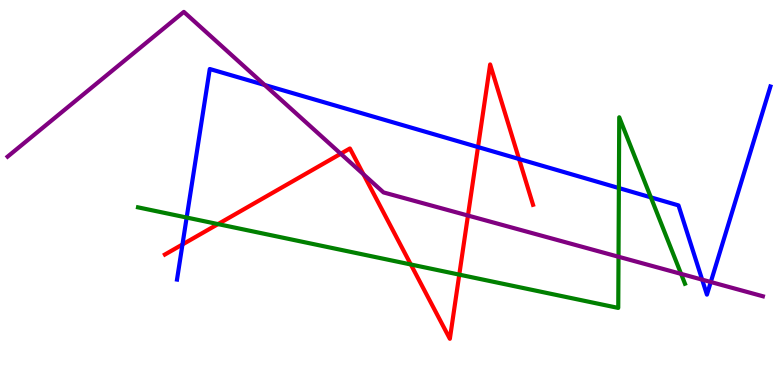[{'lines': ['blue', 'red'], 'intersections': [{'x': 2.35, 'y': 3.65}, {'x': 6.17, 'y': 6.18}, {'x': 6.7, 'y': 5.87}]}, {'lines': ['green', 'red'], 'intersections': [{'x': 2.81, 'y': 4.18}, {'x': 5.3, 'y': 3.13}, {'x': 5.93, 'y': 2.87}]}, {'lines': ['purple', 'red'], 'intersections': [{'x': 4.4, 'y': 6.01}, {'x': 4.69, 'y': 5.47}, {'x': 6.04, 'y': 4.4}]}, {'lines': ['blue', 'green'], 'intersections': [{'x': 2.41, 'y': 4.35}, {'x': 7.99, 'y': 5.12}, {'x': 8.4, 'y': 4.87}]}, {'lines': ['blue', 'purple'], 'intersections': [{'x': 3.42, 'y': 7.79}, {'x': 9.06, 'y': 2.74}, {'x': 9.17, 'y': 2.68}]}, {'lines': ['green', 'purple'], 'intersections': [{'x': 7.98, 'y': 3.33}, {'x': 8.79, 'y': 2.89}]}]